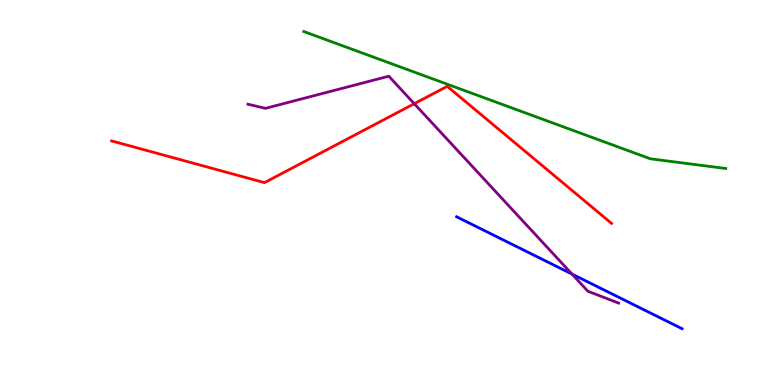[{'lines': ['blue', 'red'], 'intersections': []}, {'lines': ['green', 'red'], 'intersections': []}, {'lines': ['purple', 'red'], 'intersections': [{'x': 5.35, 'y': 7.31}]}, {'lines': ['blue', 'green'], 'intersections': []}, {'lines': ['blue', 'purple'], 'intersections': [{'x': 7.38, 'y': 2.88}]}, {'lines': ['green', 'purple'], 'intersections': []}]